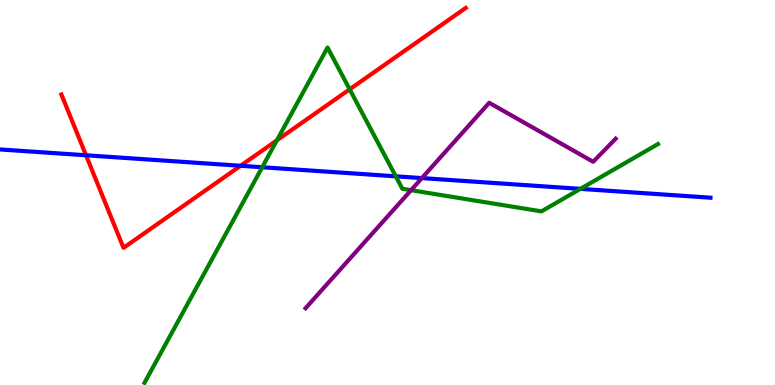[{'lines': ['blue', 'red'], 'intersections': [{'x': 1.11, 'y': 5.97}, {'x': 3.1, 'y': 5.69}]}, {'lines': ['green', 'red'], 'intersections': [{'x': 3.57, 'y': 6.36}, {'x': 4.51, 'y': 7.68}]}, {'lines': ['purple', 'red'], 'intersections': []}, {'lines': ['blue', 'green'], 'intersections': [{'x': 3.38, 'y': 5.66}, {'x': 5.11, 'y': 5.42}, {'x': 7.49, 'y': 5.09}]}, {'lines': ['blue', 'purple'], 'intersections': [{'x': 5.44, 'y': 5.37}]}, {'lines': ['green', 'purple'], 'intersections': [{'x': 5.3, 'y': 5.06}]}]